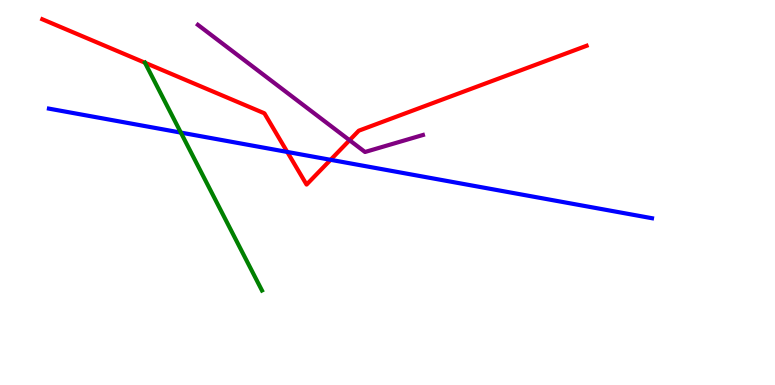[{'lines': ['blue', 'red'], 'intersections': [{'x': 3.71, 'y': 6.05}, {'x': 4.27, 'y': 5.85}]}, {'lines': ['green', 'red'], 'intersections': [{'x': 1.87, 'y': 8.37}]}, {'lines': ['purple', 'red'], 'intersections': [{'x': 4.51, 'y': 6.36}]}, {'lines': ['blue', 'green'], 'intersections': [{'x': 2.33, 'y': 6.56}]}, {'lines': ['blue', 'purple'], 'intersections': []}, {'lines': ['green', 'purple'], 'intersections': []}]